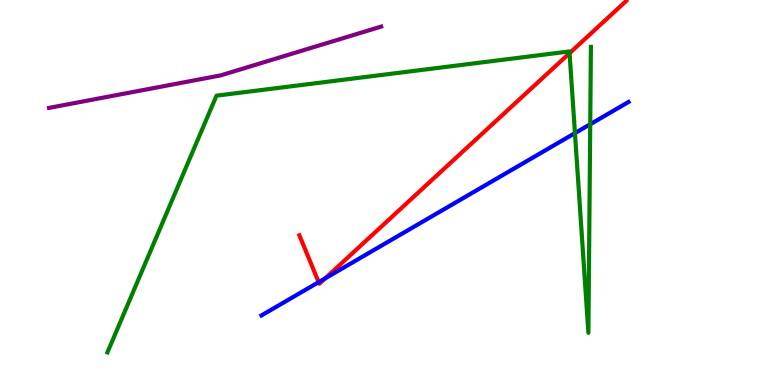[{'lines': ['blue', 'red'], 'intersections': [{'x': 4.11, 'y': 2.67}, {'x': 4.2, 'y': 2.77}]}, {'lines': ['green', 'red'], 'intersections': [{'x': 7.35, 'y': 8.62}]}, {'lines': ['purple', 'red'], 'intersections': []}, {'lines': ['blue', 'green'], 'intersections': [{'x': 7.42, 'y': 6.54}, {'x': 7.62, 'y': 6.77}]}, {'lines': ['blue', 'purple'], 'intersections': []}, {'lines': ['green', 'purple'], 'intersections': []}]